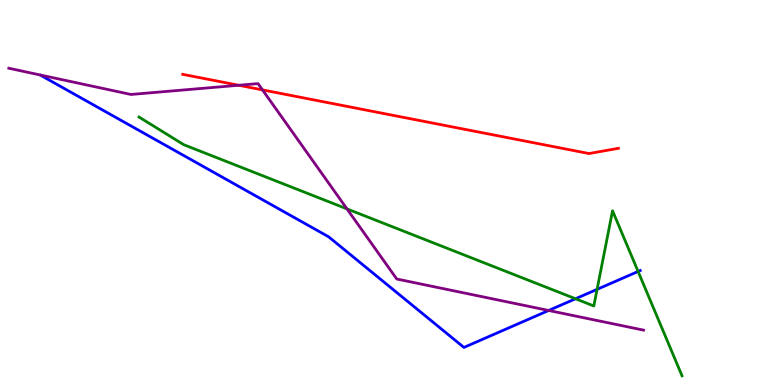[{'lines': ['blue', 'red'], 'intersections': []}, {'lines': ['green', 'red'], 'intersections': []}, {'lines': ['purple', 'red'], 'intersections': [{'x': 3.08, 'y': 7.79}, {'x': 3.39, 'y': 7.67}]}, {'lines': ['blue', 'green'], 'intersections': [{'x': 7.43, 'y': 2.24}, {'x': 7.7, 'y': 2.48}, {'x': 8.23, 'y': 2.95}]}, {'lines': ['blue', 'purple'], 'intersections': [{'x': 7.08, 'y': 1.94}]}, {'lines': ['green', 'purple'], 'intersections': [{'x': 4.48, 'y': 4.57}]}]